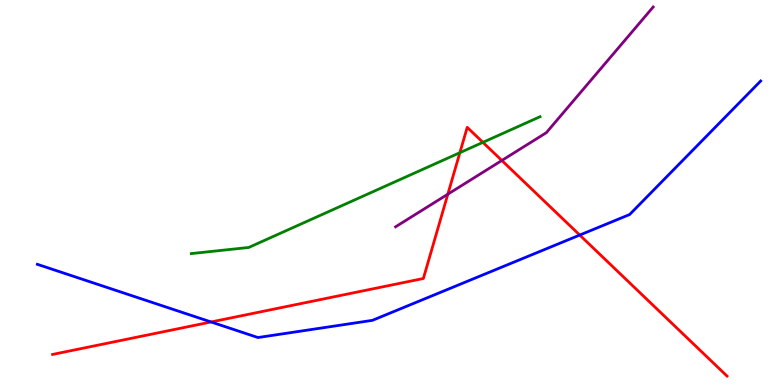[{'lines': ['blue', 'red'], 'intersections': [{'x': 2.72, 'y': 1.64}, {'x': 7.48, 'y': 3.89}]}, {'lines': ['green', 'red'], 'intersections': [{'x': 5.93, 'y': 6.03}, {'x': 6.23, 'y': 6.3}]}, {'lines': ['purple', 'red'], 'intersections': [{'x': 5.78, 'y': 4.96}, {'x': 6.48, 'y': 5.83}]}, {'lines': ['blue', 'green'], 'intersections': []}, {'lines': ['blue', 'purple'], 'intersections': []}, {'lines': ['green', 'purple'], 'intersections': []}]